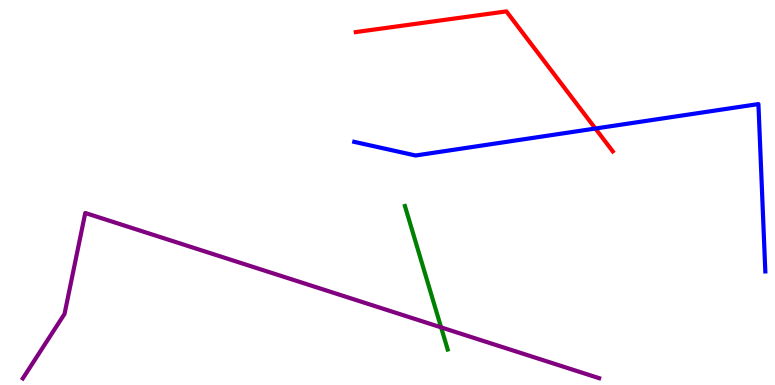[{'lines': ['blue', 'red'], 'intersections': [{'x': 7.68, 'y': 6.66}]}, {'lines': ['green', 'red'], 'intersections': []}, {'lines': ['purple', 'red'], 'intersections': []}, {'lines': ['blue', 'green'], 'intersections': []}, {'lines': ['blue', 'purple'], 'intersections': []}, {'lines': ['green', 'purple'], 'intersections': [{'x': 5.69, 'y': 1.5}]}]